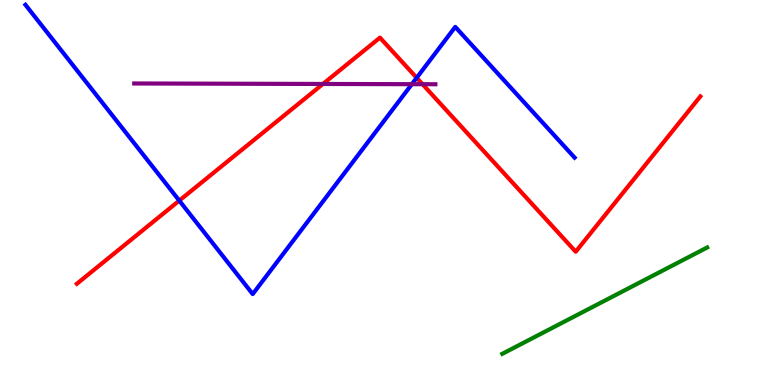[{'lines': ['blue', 'red'], 'intersections': [{'x': 2.31, 'y': 4.79}, {'x': 5.38, 'y': 7.98}]}, {'lines': ['green', 'red'], 'intersections': []}, {'lines': ['purple', 'red'], 'intersections': [{'x': 4.17, 'y': 7.82}, {'x': 5.45, 'y': 7.81}]}, {'lines': ['blue', 'green'], 'intersections': []}, {'lines': ['blue', 'purple'], 'intersections': [{'x': 5.31, 'y': 7.81}]}, {'lines': ['green', 'purple'], 'intersections': []}]